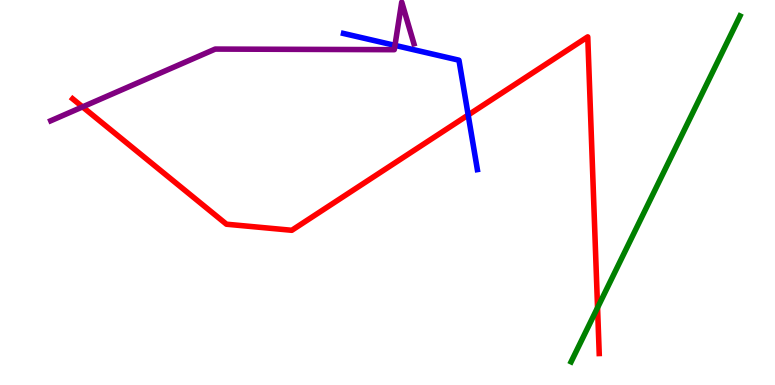[{'lines': ['blue', 'red'], 'intersections': [{'x': 6.04, 'y': 7.01}]}, {'lines': ['green', 'red'], 'intersections': [{'x': 7.71, 'y': 2.01}]}, {'lines': ['purple', 'red'], 'intersections': [{'x': 1.07, 'y': 7.22}]}, {'lines': ['blue', 'green'], 'intersections': []}, {'lines': ['blue', 'purple'], 'intersections': [{'x': 5.1, 'y': 8.82}]}, {'lines': ['green', 'purple'], 'intersections': []}]